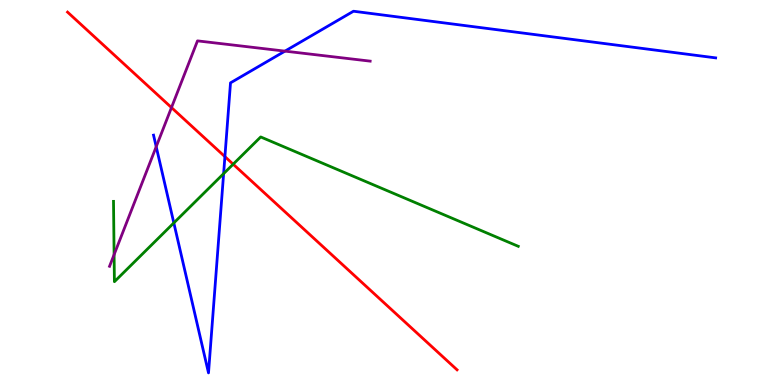[{'lines': ['blue', 'red'], 'intersections': [{'x': 2.9, 'y': 5.93}]}, {'lines': ['green', 'red'], 'intersections': [{'x': 3.01, 'y': 5.73}]}, {'lines': ['purple', 'red'], 'intersections': [{'x': 2.21, 'y': 7.21}]}, {'lines': ['blue', 'green'], 'intersections': [{'x': 2.24, 'y': 4.21}, {'x': 2.89, 'y': 5.49}]}, {'lines': ['blue', 'purple'], 'intersections': [{'x': 2.02, 'y': 6.19}, {'x': 3.68, 'y': 8.67}]}, {'lines': ['green', 'purple'], 'intersections': [{'x': 1.47, 'y': 3.39}]}]